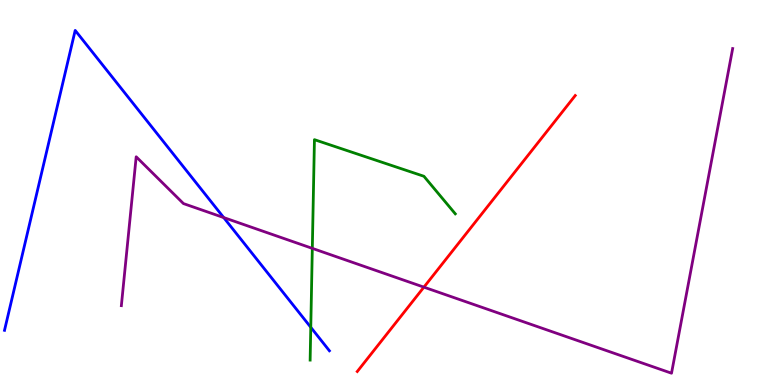[{'lines': ['blue', 'red'], 'intersections': []}, {'lines': ['green', 'red'], 'intersections': []}, {'lines': ['purple', 'red'], 'intersections': [{'x': 5.47, 'y': 2.54}]}, {'lines': ['blue', 'green'], 'intersections': [{'x': 4.01, 'y': 1.5}]}, {'lines': ['blue', 'purple'], 'intersections': [{'x': 2.89, 'y': 4.35}]}, {'lines': ['green', 'purple'], 'intersections': [{'x': 4.03, 'y': 3.55}]}]